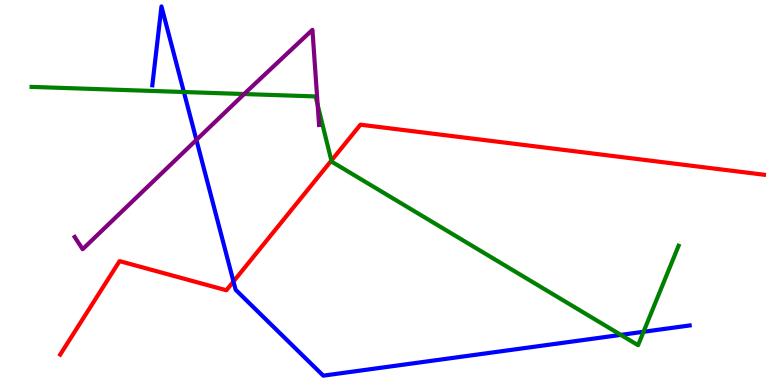[{'lines': ['blue', 'red'], 'intersections': [{'x': 3.01, 'y': 2.69}]}, {'lines': ['green', 'red'], 'intersections': [{'x': 4.28, 'y': 5.83}]}, {'lines': ['purple', 'red'], 'intersections': []}, {'lines': ['blue', 'green'], 'intersections': [{'x': 2.37, 'y': 7.61}, {'x': 8.01, 'y': 1.3}, {'x': 8.3, 'y': 1.38}]}, {'lines': ['blue', 'purple'], 'intersections': [{'x': 2.53, 'y': 6.37}]}, {'lines': ['green', 'purple'], 'intersections': [{'x': 3.15, 'y': 7.56}, {'x': 4.1, 'y': 7.27}]}]